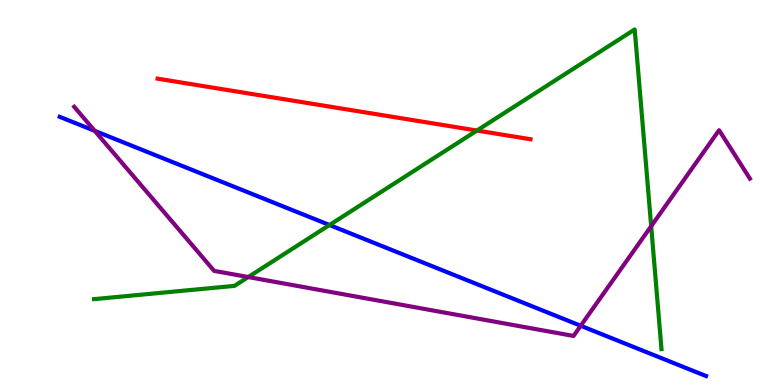[{'lines': ['blue', 'red'], 'intersections': []}, {'lines': ['green', 'red'], 'intersections': [{'x': 6.15, 'y': 6.61}]}, {'lines': ['purple', 'red'], 'intersections': []}, {'lines': ['blue', 'green'], 'intersections': [{'x': 4.25, 'y': 4.16}]}, {'lines': ['blue', 'purple'], 'intersections': [{'x': 1.22, 'y': 6.6}, {'x': 7.49, 'y': 1.54}]}, {'lines': ['green', 'purple'], 'intersections': [{'x': 3.2, 'y': 2.8}, {'x': 8.4, 'y': 4.13}]}]